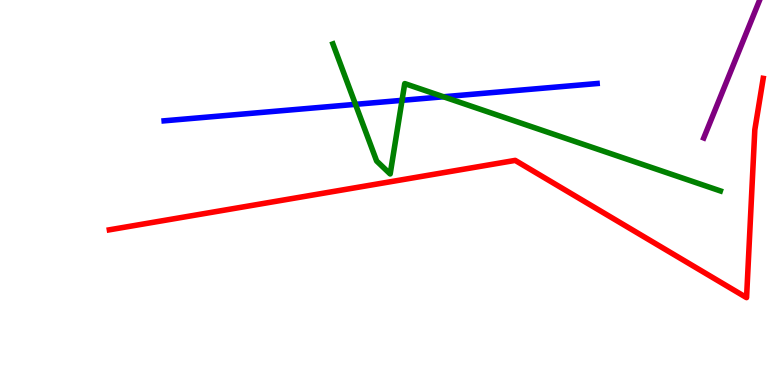[{'lines': ['blue', 'red'], 'intersections': []}, {'lines': ['green', 'red'], 'intersections': []}, {'lines': ['purple', 'red'], 'intersections': []}, {'lines': ['blue', 'green'], 'intersections': [{'x': 4.59, 'y': 7.29}, {'x': 5.19, 'y': 7.39}, {'x': 5.72, 'y': 7.49}]}, {'lines': ['blue', 'purple'], 'intersections': []}, {'lines': ['green', 'purple'], 'intersections': []}]